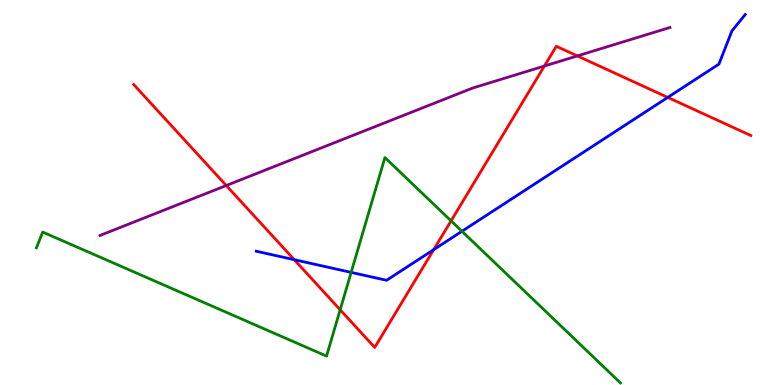[{'lines': ['blue', 'red'], 'intersections': [{'x': 3.8, 'y': 3.25}, {'x': 5.6, 'y': 3.52}, {'x': 8.62, 'y': 7.47}]}, {'lines': ['green', 'red'], 'intersections': [{'x': 4.39, 'y': 1.95}, {'x': 5.82, 'y': 4.26}]}, {'lines': ['purple', 'red'], 'intersections': [{'x': 2.92, 'y': 5.18}, {'x': 7.02, 'y': 8.29}, {'x': 7.45, 'y': 8.55}]}, {'lines': ['blue', 'green'], 'intersections': [{'x': 4.53, 'y': 2.93}, {'x': 5.96, 'y': 3.99}]}, {'lines': ['blue', 'purple'], 'intersections': []}, {'lines': ['green', 'purple'], 'intersections': []}]